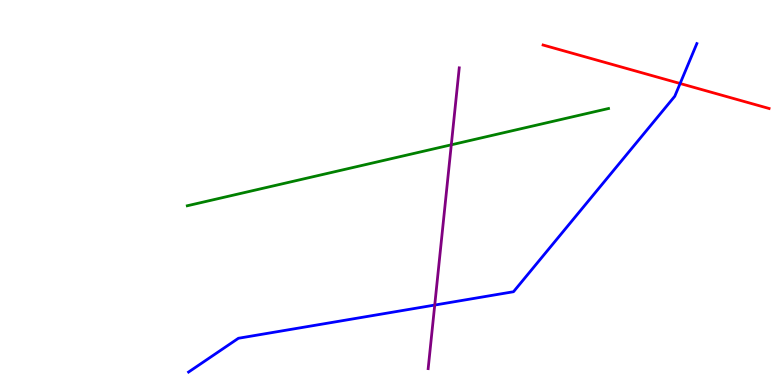[{'lines': ['blue', 'red'], 'intersections': [{'x': 8.78, 'y': 7.83}]}, {'lines': ['green', 'red'], 'intersections': []}, {'lines': ['purple', 'red'], 'intersections': []}, {'lines': ['blue', 'green'], 'intersections': []}, {'lines': ['blue', 'purple'], 'intersections': [{'x': 5.61, 'y': 2.08}]}, {'lines': ['green', 'purple'], 'intersections': [{'x': 5.82, 'y': 6.24}]}]